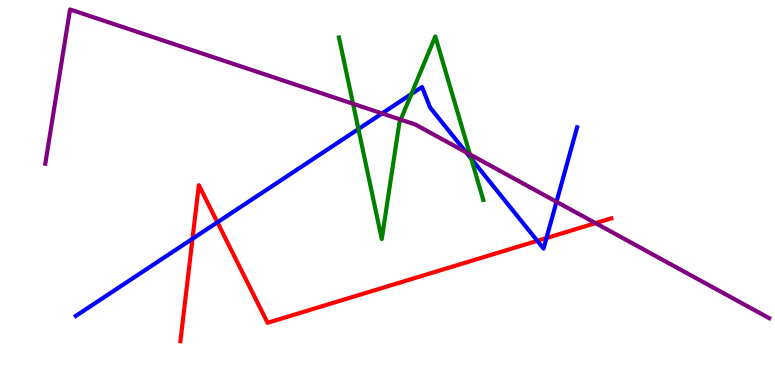[{'lines': ['blue', 'red'], 'intersections': [{'x': 2.48, 'y': 3.8}, {'x': 2.81, 'y': 4.23}, {'x': 6.93, 'y': 3.74}, {'x': 7.05, 'y': 3.82}]}, {'lines': ['green', 'red'], 'intersections': []}, {'lines': ['purple', 'red'], 'intersections': [{'x': 7.68, 'y': 4.2}]}, {'lines': ['blue', 'green'], 'intersections': [{'x': 4.62, 'y': 6.65}, {'x': 5.31, 'y': 7.56}, {'x': 6.08, 'y': 5.88}]}, {'lines': ['blue', 'purple'], 'intersections': [{'x': 4.93, 'y': 7.05}, {'x': 6.01, 'y': 6.04}, {'x': 7.18, 'y': 4.76}]}, {'lines': ['green', 'purple'], 'intersections': [{'x': 4.56, 'y': 7.31}, {'x': 5.17, 'y': 6.89}, {'x': 6.06, 'y': 5.99}]}]